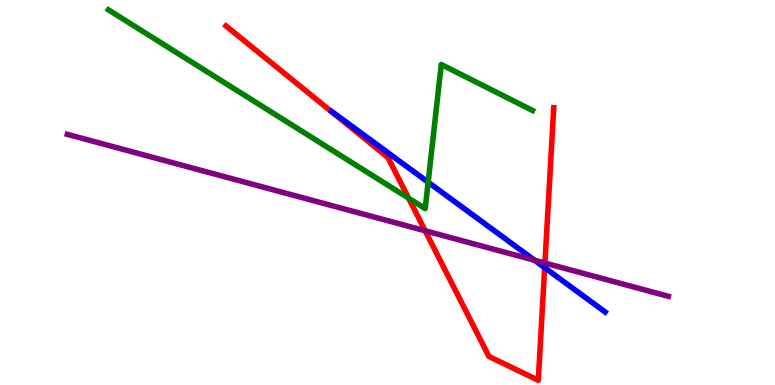[{'lines': ['blue', 'red'], 'intersections': [{'x': 7.03, 'y': 3.05}]}, {'lines': ['green', 'red'], 'intersections': [{'x': 5.27, 'y': 4.85}]}, {'lines': ['purple', 'red'], 'intersections': [{'x': 5.49, 'y': 4.01}, {'x': 7.03, 'y': 3.17}]}, {'lines': ['blue', 'green'], 'intersections': [{'x': 5.52, 'y': 5.27}]}, {'lines': ['blue', 'purple'], 'intersections': [{'x': 6.9, 'y': 3.24}]}, {'lines': ['green', 'purple'], 'intersections': []}]